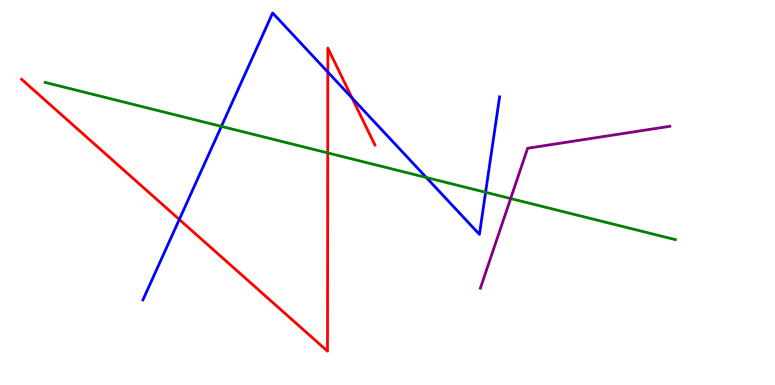[{'lines': ['blue', 'red'], 'intersections': [{'x': 2.31, 'y': 4.3}, {'x': 4.23, 'y': 8.13}, {'x': 4.54, 'y': 7.45}]}, {'lines': ['green', 'red'], 'intersections': [{'x': 4.23, 'y': 6.03}]}, {'lines': ['purple', 'red'], 'intersections': []}, {'lines': ['blue', 'green'], 'intersections': [{'x': 2.86, 'y': 6.72}, {'x': 5.5, 'y': 5.39}, {'x': 6.27, 'y': 5.01}]}, {'lines': ['blue', 'purple'], 'intersections': []}, {'lines': ['green', 'purple'], 'intersections': [{'x': 6.59, 'y': 4.84}]}]